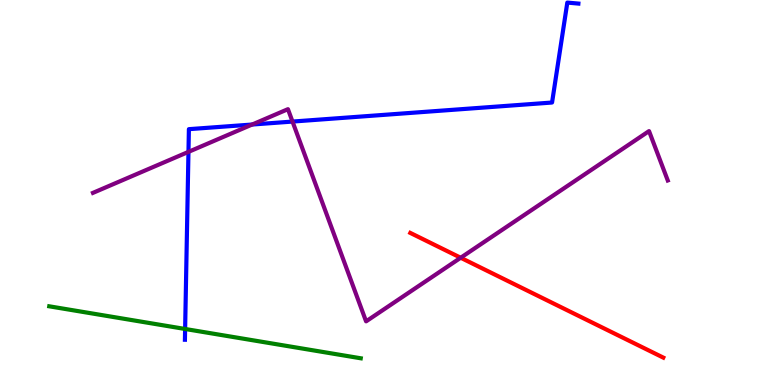[{'lines': ['blue', 'red'], 'intersections': []}, {'lines': ['green', 'red'], 'intersections': []}, {'lines': ['purple', 'red'], 'intersections': [{'x': 5.94, 'y': 3.31}]}, {'lines': ['blue', 'green'], 'intersections': [{'x': 2.39, 'y': 1.46}]}, {'lines': ['blue', 'purple'], 'intersections': [{'x': 2.43, 'y': 6.06}, {'x': 3.25, 'y': 6.77}, {'x': 3.77, 'y': 6.84}]}, {'lines': ['green', 'purple'], 'intersections': []}]